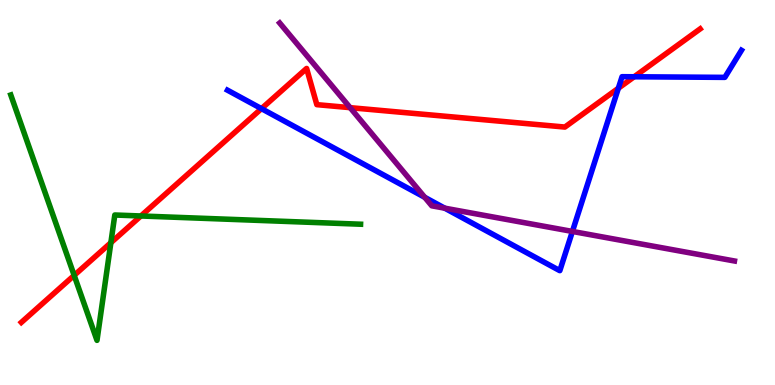[{'lines': ['blue', 'red'], 'intersections': [{'x': 3.37, 'y': 7.18}, {'x': 7.98, 'y': 7.71}, {'x': 8.18, 'y': 8.01}]}, {'lines': ['green', 'red'], 'intersections': [{'x': 0.957, 'y': 2.85}, {'x': 1.43, 'y': 3.7}, {'x': 1.82, 'y': 4.39}]}, {'lines': ['purple', 'red'], 'intersections': [{'x': 4.52, 'y': 7.2}]}, {'lines': ['blue', 'green'], 'intersections': []}, {'lines': ['blue', 'purple'], 'intersections': [{'x': 5.48, 'y': 4.88}, {'x': 5.74, 'y': 4.59}, {'x': 7.39, 'y': 3.99}]}, {'lines': ['green', 'purple'], 'intersections': []}]